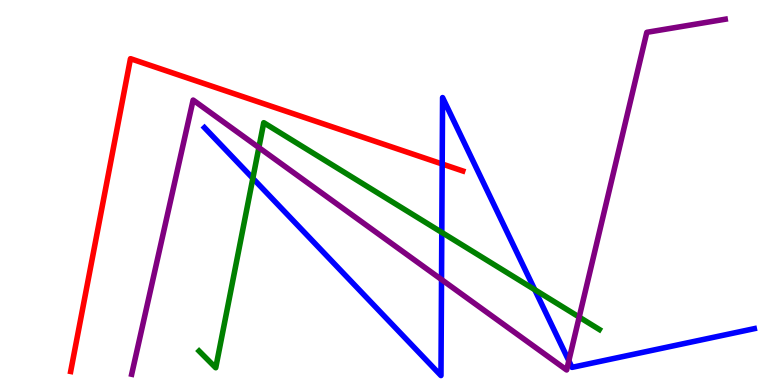[{'lines': ['blue', 'red'], 'intersections': [{'x': 5.71, 'y': 5.74}]}, {'lines': ['green', 'red'], 'intersections': []}, {'lines': ['purple', 'red'], 'intersections': []}, {'lines': ['blue', 'green'], 'intersections': [{'x': 3.26, 'y': 5.37}, {'x': 5.7, 'y': 3.96}, {'x': 6.9, 'y': 2.48}]}, {'lines': ['blue', 'purple'], 'intersections': [{'x': 5.7, 'y': 2.74}, {'x': 7.34, 'y': 0.63}]}, {'lines': ['green', 'purple'], 'intersections': [{'x': 3.34, 'y': 6.17}, {'x': 7.47, 'y': 1.76}]}]